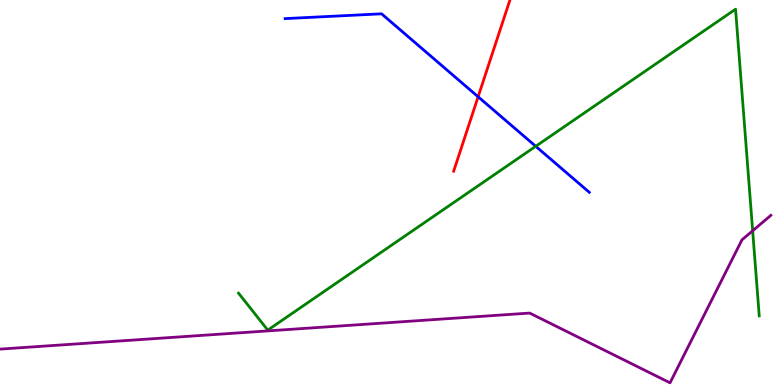[{'lines': ['blue', 'red'], 'intersections': [{'x': 6.17, 'y': 7.49}]}, {'lines': ['green', 'red'], 'intersections': []}, {'lines': ['purple', 'red'], 'intersections': []}, {'lines': ['blue', 'green'], 'intersections': [{'x': 6.91, 'y': 6.2}]}, {'lines': ['blue', 'purple'], 'intersections': []}, {'lines': ['green', 'purple'], 'intersections': [{'x': 9.71, 'y': 4.01}]}]